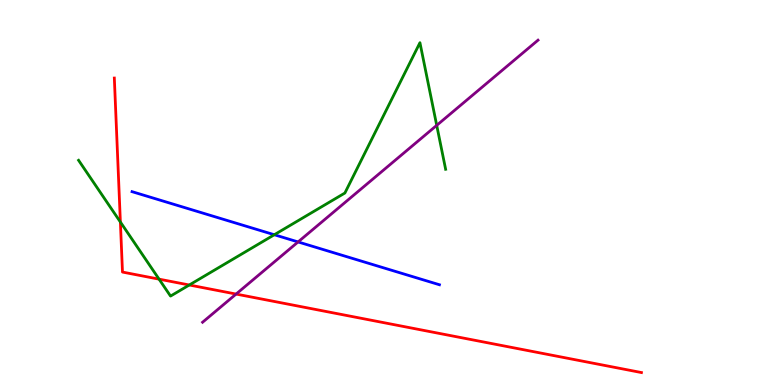[{'lines': ['blue', 'red'], 'intersections': []}, {'lines': ['green', 'red'], 'intersections': [{'x': 1.55, 'y': 4.23}, {'x': 2.05, 'y': 2.75}, {'x': 2.44, 'y': 2.6}]}, {'lines': ['purple', 'red'], 'intersections': [{'x': 3.05, 'y': 2.36}]}, {'lines': ['blue', 'green'], 'intersections': [{'x': 3.54, 'y': 3.9}]}, {'lines': ['blue', 'purple'], 'intersections': [{'x': 3.85, 'y': 3.72}]}, {'lines': ['green', 'purple'], 'intersections': [{'x': 5.64, 'y': 6.74}]}]